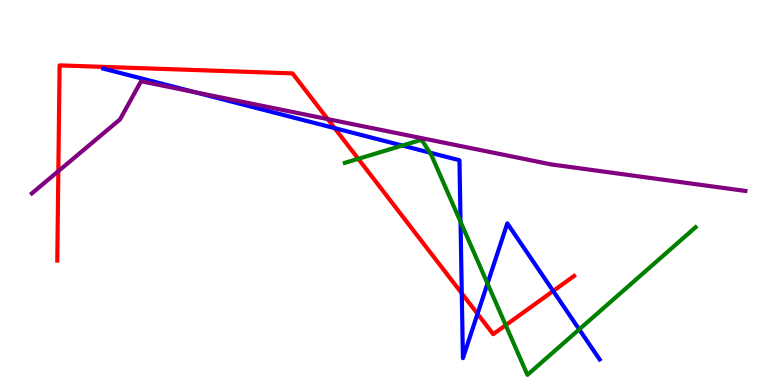[{'lines': ['blue', 'red'], 'intersections': [{'x': 4.32, 'y': 6.67}, {'x': 5.96, 'y': 2.38}, {'x': 6.16, 'y': 1.85}, {'x': 7.14, 'y': 2.44}]}, {'lines': ['green', 'red'], 'intersections': [{'x': 4.62, 'y': 5.88}, {'x': 6.53, 'y': 1.55}]}, {'lines': ['purple', 'red'], 'intersections': [{'x': 0.753, 'y': 5.55}, {'x': 4.23, 'y': 6.91}]}, {'lines': ['blue', 'green'], 'intersections': [{'x': 5.19, 'y': 6.22}, {'x': 5.55, 'y': 6.04}, {'x': 5.94, 'y': 4.24}, {'x': 6.29, 'y': 2.64}, {'x': 7.47, 'y': 1.44}]}, {'lines': ['blue', 'purple'], 'intersections': [{'x': 2.52, 'y': 7.61}]}, {'lines': ['green', 'purple'], 'intersections': []}]